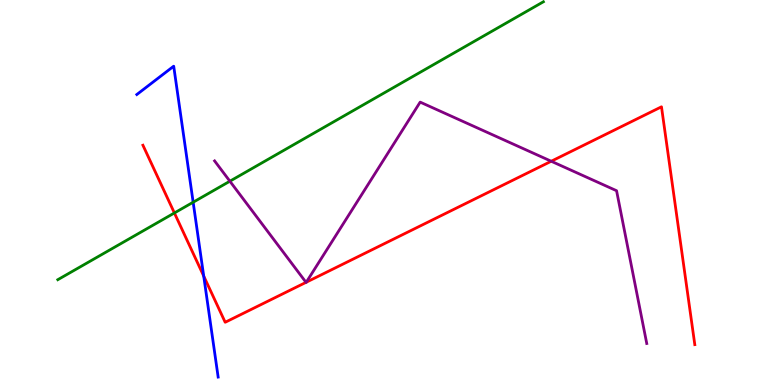[{'lines': ['blue', 'red'], 'intersections': [{'x': 2.63, 'y': 2.83}]}, {'lines': ['green', 'red'], 'intersections': [{'x': 2.25, 'y': 4.47}]}, {'lines': ['purple', 'red'], 'intersections': [{'x': 3.95, 'y': 2.67}, {'x': 3.95, 'y': 2.67}, {'x': 7.11, 'y': 5.81}]}, {'lines': ['blue', 'green'], 'intersections': [{'x': 2.49, 'y': 4.75}]}, {'lines': ['blue', 'purple'], 'intersections': []}, {'lines': ['green', 'purple'], 'intersections': [{'x': 2.97, 'y': 5.29}]}]